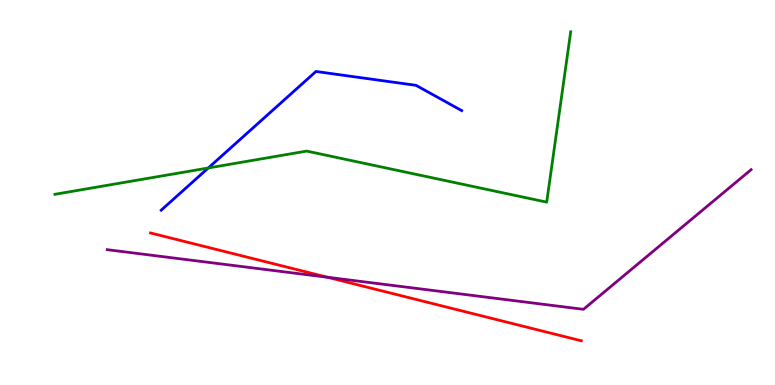[{'lines': ['blue', 'red'], 'intersections': []}, {'lines': ['green', 'red'], 'intersections': []}, {'lines': ['purple', 'red'], 'intersections': [{'x': 4.23, 'y': 2.8}]}, {'lines': ['blue', 'green'], 'intersections': [{'x': 2.69, 'y': 5.64}]}, {'lines': ['blue', 'purple'], 'intersections': []}, {'lines': ['green', 'purple'], 'intersections': []}]